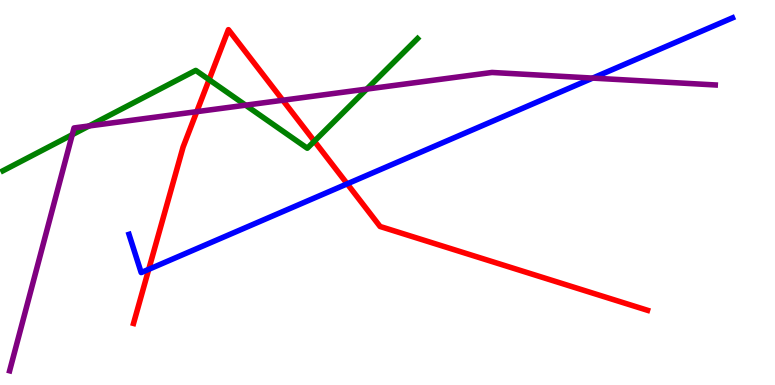[{'lines': ['blue', 'red'], 'intersections': [{'x': 1.92, 'y': 3.0}, {'x': 4.48, 'y': 5.23}]}, {'lines': ['green', 'red'], 'intersections': [{'x': 2.7, 'y': 7.93}, {'x': 4.06, 'y': 6.33}]}, {'lines': ['purple', 'red'], 'intersections': [{'x': 2.54, 'y': 7.1}, {'x': 3.65, 'y': 7.4}]}, {'lines': ['blue', 'green'], 'intersections': []}, {'lines': ['blue', 'purple'], 'intersections': [{'x': 7.65, 'y': 7.97}]}, {'lines': ['green', 'purple'], 'intersections': [{'x': 0.932, 'y': 6.5}, {'x': 1.15, 'y': 6.73}, {'x': 3.17, 'y': 7.27}, {'x': 4.73, 'y': 7.69}]}]